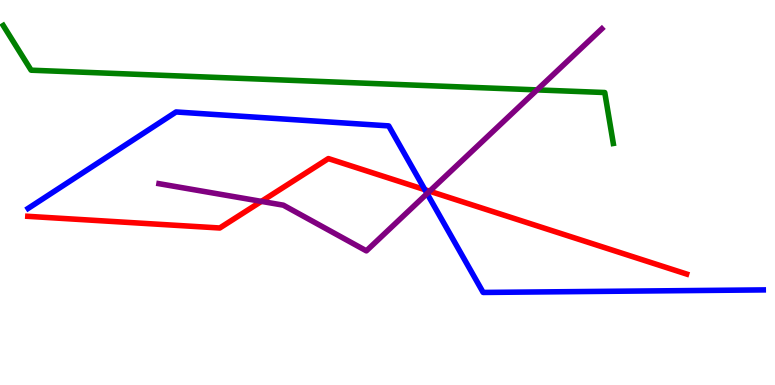[{'lines': ['blue', 'red'], 'intersections': [{'x': 5.48, 'y': 5.07}]}, {'lines': ['green', 'red'], 'intersections': []}, {'lines': ['purple', 'red'], 'intersections': [{'x': 3.37, 'y': 4.77}, {'x': 5.54, 'y': 5.03}]}, {'lines': ['blue', 'green'], 'intersections': []}, {'lines': ['blue', 'purple'], 'intersections': [{'x': 5.51, 'y': 4.97}]}, {'lines': ['green', 'purple'], 'intersections': [{'x': 6.93, 'y': 7.67}]}]